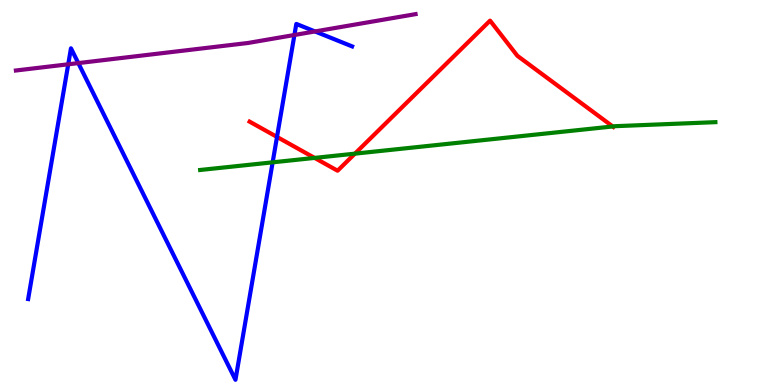[{'lines': ['blue', 'red'], 'intersections': [{'x': 3.57, 'y': 6.44}]}, {'lines': ['green', 'red'], 'intersections': [{'x': 4.06, 'y': 5.9}, {'x': 4.58, 'y': 6.01}, {'x': 7.91, 'y': 6.72}]}, {'lines': ['purple', 'red'], 'intersections': []}, {'lines': ['blue', 'green'], 'intersections': [{'x': 3.52, 'y': 5.78}]}, {'lines': ['blue', 'purple'], 'intersections': [{'x': 0.88, 'y': 8.33}, {'x': 1.01, 'y': 8.36}, {'x': 3.8, 'y': 9.09}, {'x': 4.06, 'y': 9.18}]}, {'lines': ['green', 'purple'], 'intersections': []}]